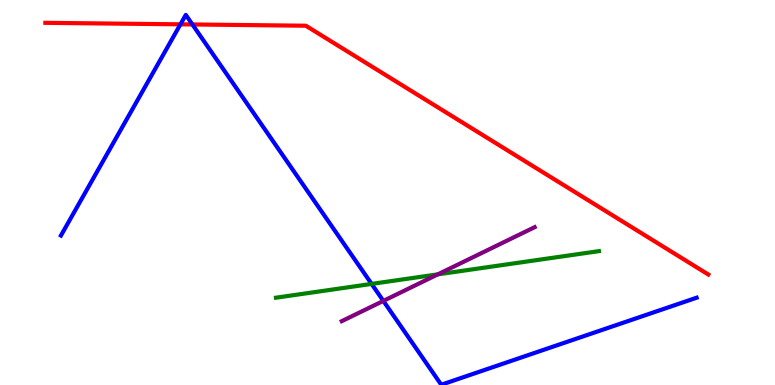[{'lines': ['blue', 'red'], 'intersections': [{'x': 2.33, 'y': 9.37}, {'x': 2.48, 'y': 9.36}]}, {'lines': ['green', 'red'], 'intersections': []}, {'lines': ['purple', 'red'], 'intersections': []}, {'lines': ['blue', 'green'], 'intersections': [{'x': 4.79, 'y': 2.63}]}, {'lines': ['blue', 'purple'], 'intersections': [{'x': 4.95, 'y': 2.18}]}, {'lines': ['green', 'purple'], 'intersections': [{'x': 5.65, 'y': 2.87}]}]